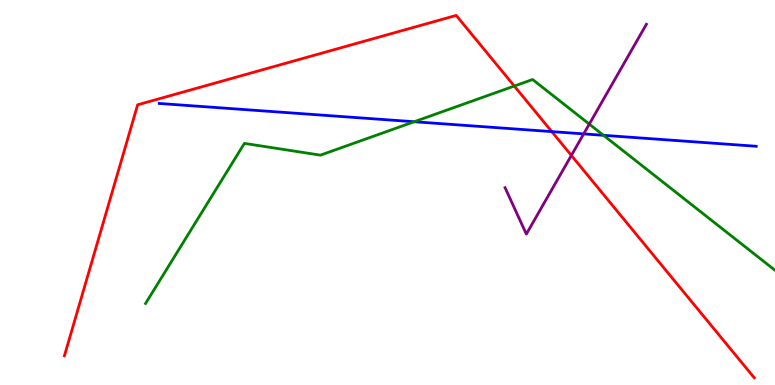[{'lines': ['blue', 'red'], 'intersections': [{'x': 7.12, 'y': 6.58}]}, {'lines': ['green', 'red'], 'intersections': [{'x': 6.64, 'y': 7.77}]}, {'lines': ['purple', 'red'], 'intersections': [{'x': 7.37, 'y': 5.96}]}, {'lines': ['blue', 'green'], 'intersections': [{'x': 5.34, 'y': 6.84}, {'x': 7.79, 'y': 6.49}]}, {'lines': ['blue', 'purple'], 'intersections': [{'x': 7.53, 'y': 6.52}]}, {'lines': ['green', 'purple'], 'intersections': [{'x': 7.6, 'y': 6.78}]}]